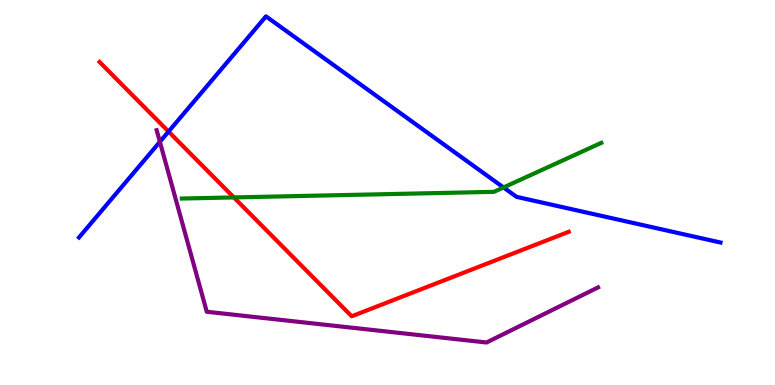[{'lines': ['blue', 'red'], 'intersections': [{'x': 2.17, 'y': 6.58}]}, {'lines': ['green', 'red'], 'intersections': [{'x': 3.02, 'y': 4.87}]}, {'lines': ['purple', 'red'], 'intersections': []}, {'lines': ['blue', 'green'], 'intersections': [{'x': 6.5, 'y': 5.13}]}, {'lines': ['blue', 'purple'], 'intersections': [{'x': 2.06, 'y': 6.32}]}, {'lines': ['green', 'purple'], 'intersections': []}]